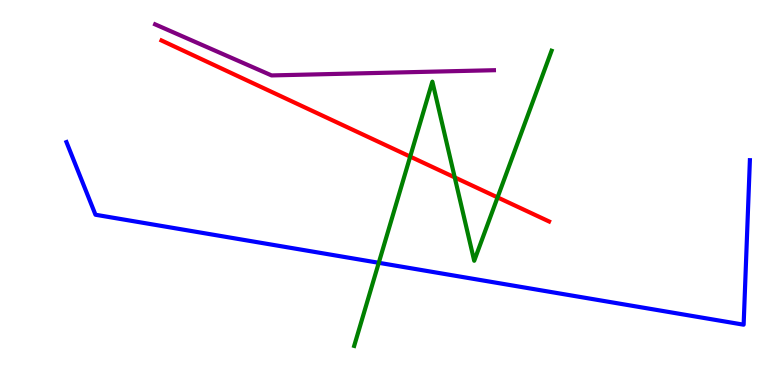[{'lines': ['blue', 'red'], 'intersections': []}, {'lines': ['green', 'red'], 'intersections': [{'x': 5.29, 'y': 5.93}, {'x': 5.87, 'y': 5.39}, {'x': 6.42, 'y': 4.87}]}, {'lines': ['purple', 'red'], 'intersections': []}, {'lines': ['blue', 'green'], 'intersections': [{'x': 4.89, 'y': 3.17}]}, {'lines': ['blue', 'purple'], 'intersections': []}, {'lines': ['green', 'purple'], 'intersections': []}]